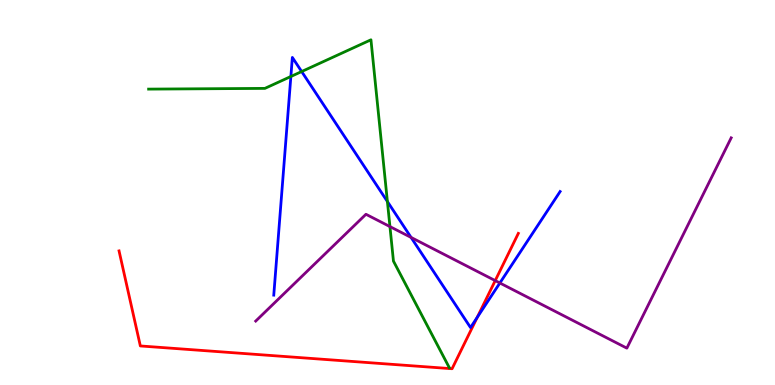[{'lines': ['blue', 'red'], 'intersections': [{'x': 6.16, 'y': 1.76}]}, {'lines': ['green', 'red'], 'intersections': []}, {'lines': ['purple', 'red'], 'intersections': [{'x': 6.39, 'y': 2.71}]}, {'lines': ['blue', 'green'], 'intersections': [{'x': 3.75, 'y': 8.01}, {'x': 3.89, 'y': 8.14}, {'x': 5.0, 'y': 4.77}]}, {'lines': ['blue', 'purple'], 'intersections': [{'x': 5.3, 'y': 3.83}, {'x': 6.45, 'y': 2.65}]}, {'lines': ['green', 'purple'], 'intersections': [{'x': 5.03, 'y': 4.11}]}]